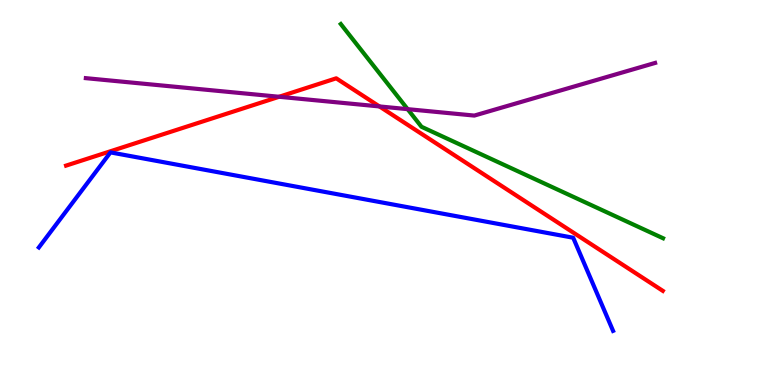[{'lines': ['blue', 'red'], 'intersections': []}, {'lines': ['green', 'red'], 'intersections': []}, {'lines': ['purple', 'red'], 'intersections': [{'x': 3.6, 'y': 7.49}, {'x': 4.9, 'y': 7.24}]}, {'lines': ['blue', 'green'], 'intersections': []}, {'lines': ['blue', 'purple'], 'intersections': []}, {'lines': ['green', 'purple'], 'intersections': [{'x': 5.26, 'y': 7.16}]}]